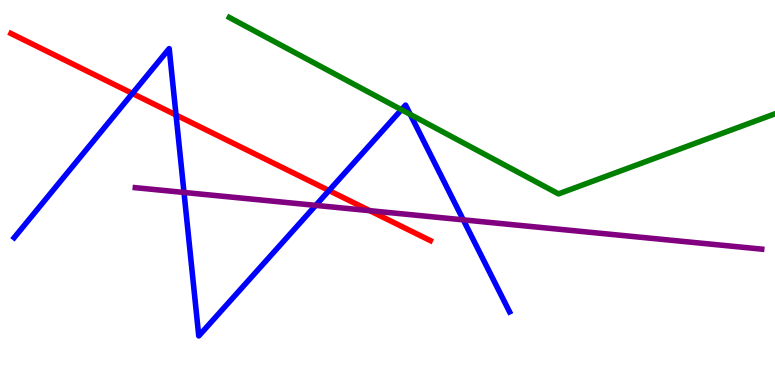[{'lines': ['blue', 'red'], 'intersections': [{'x': 1.71, 'y': 7.57}, {'x': 2.27, 'y': 7.01}, {'x': 4.25, 'y': 5.05}]}, {'lines': ['green', 'red'], 'intersections': []}, {'lines': ['purple', 'red'], 'intersections': [{'x': 4.77, 'y': 4.53}]}, {'lines': ['blue', 'green'], 'intersections': [{'x': 5.18, 'y': 7.15}, {'x': 5.29, 'y': 7.03}]}, {'lines': ['blue', 'purple'], 'intersections': [{'x': 2.37, 'y': 5.0}, {'x': 4.07, 'y': 4.67}, {'x': 5.98, 'y': 4.29}]}, {'lines': ['green', 'purple'], 'intersections': []}]